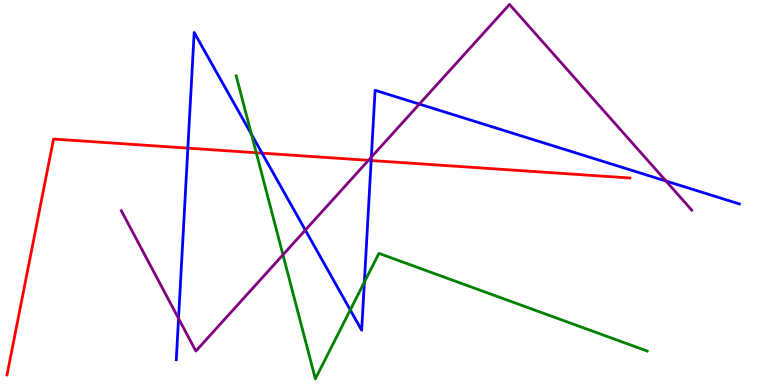[{'lines': ['blue', 'red'], 'intersections': [{'x': 2.42, 'y': 6.15}, {'x': 3.38, 'y': 6.02}, {'x': 4.79, 'y': 5.83}]}, {'lines': ['green', 'red'], 'intersections': [{'x': 3.31, 'y': 6.03}]}, {'lines': ['purple', 'red'], 'intersections': [{'x': 4.75, 'y': 5.84}]}, {'lines': ['blue', 'green'], 'intersections': [{'x': 3.24, 'y': 6.51}, {'x': 4.52, 'y': 1.95}, {'x': 4.7, 'y': 2.67}]}, {'lines': ['blue', 'purple'], 'intersections': [{'x': 2.3, 'y': 1.73}, {'x': 3.94, 'y': 4.02}, {'x': 4.79, 'y': 5.92}, {'x': 5.41, 'y': 7.3}, {'x': 8.59, 'y': 5.3}]}, {'lines': ['green', 'purple'], 'intersections': [{'x': 3.65, 'y': 3.38}]}]